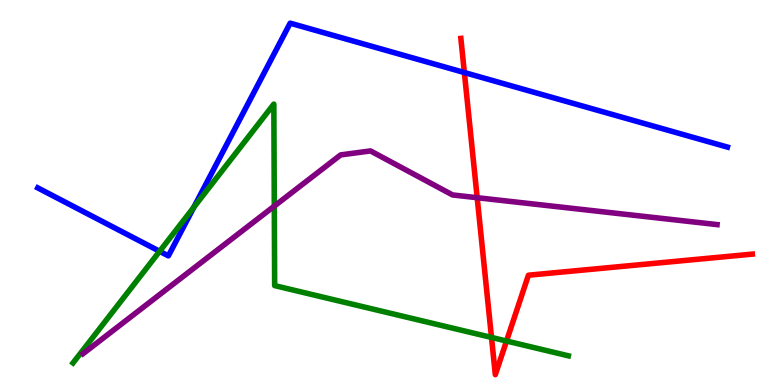[{'lines': ['blue', 'red'], 'intersections': [{'x': 5.99, 'y': 8.12}]}, {'lines': ['green', 'red'], 'intersections': [{'x': 6.34, 'y': 1.24}, {'x': 6.54, 'y': 1.14}]}, {'lines': ['purple', 'red'], 'intersections': [{'x': 6.16, 'y': 4.86}]}, {'lines': ['blue', 'green'], 'intersections': [{'x': 2.06, 'y': 3.47}, {'x': 2.5, 'y': 4.62}]}, {'lines': ['blue', 'purple'], 'intersections': []}, {'lines': ['green', 'purple'], 'intersections': [{'x': 3.54, 'y': 4.65}]}]